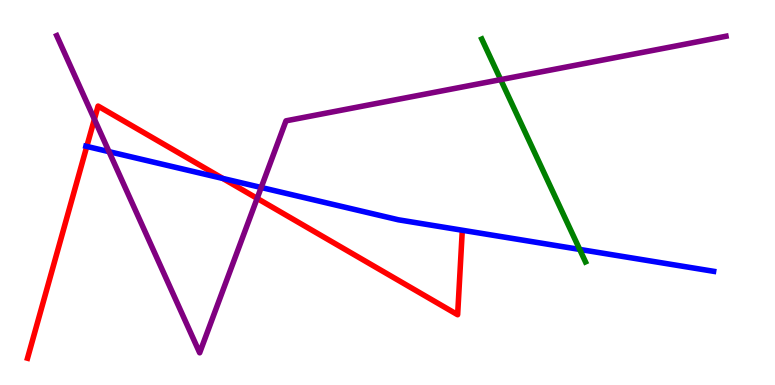[{'lines': ['blue', 'red'], 'intersections': [{'x': 1.12, 'y': 6.2}, {'x': 2.87, 'y': 5.37}]}, {'lines': ['green', 'red'], 'intersections': []}, {'lines': ['purple', 'red'], 'intersections': [{'x': 1.22, 'y': 6.9}, {'x': 3.32, 'y': 4.85}]}, {'lines': ['blue', 'green'], 'intersections': [{'x': 7.48, 'y': 3.52}]}, {'lines': ['blue', 'purple'], 'intersections': [{'x': 1.41, 'y': 6.06}, {'x': 3.37, 'y': 5.13}]}, {'lines': ['green', 'purple'], 'intersections': [{'x': 6.46, 'y': 7.93}]}]